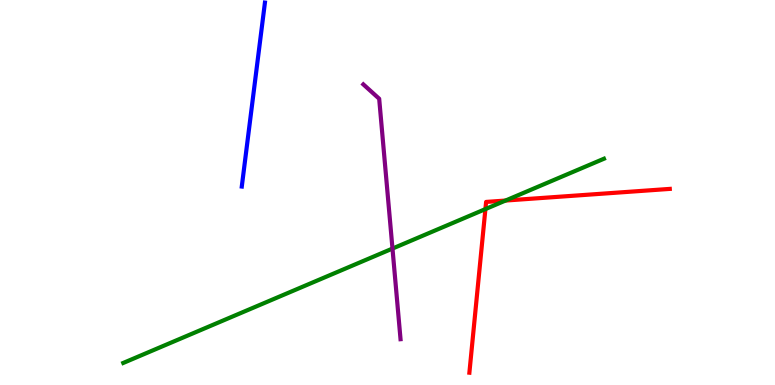[{'lines': ['blue', 'red'], 'intersections': []}, {'lines': ['green', 'red'], 'intersections': [{'x': 6.26, 'y': 4.57}, {'x': 6.52, 'y': 4.79}]}, {'lines': ['purple', 'red'], 'intersections': []}, {'lines': ['blue', 'green'], 'intersections': []}, {'lines': ['blue', 'purple'], 'intersections': []}, {'lines': ['green', 'purple'], 'intersections': [{'x': 5.06, 'y': 3.54}]}]